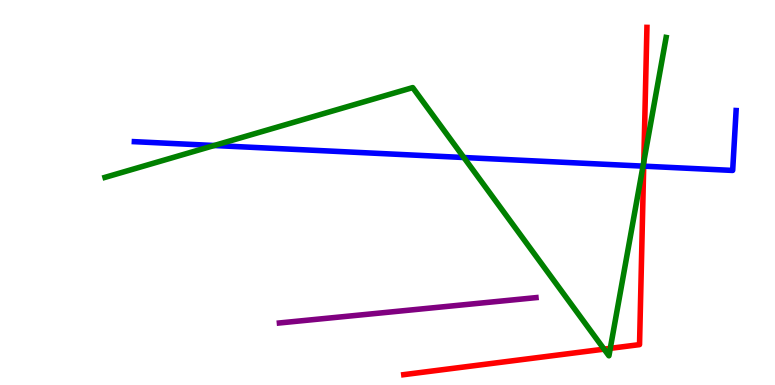[{'lines': ['blue', 'red'], 'intersections': [{'x': 8.31, 'y': 5.68}]}, {'lines': ['green', 'red'], 'intersections': [{'x': 7.79, 'y': 0.931}, {'x': 7.87, 'y': 0.952}, {'x': 8.31, 'y': 5.8}]}, {'lines': ['purple', 'red'], 'intersections': []}, {'lines': ['blue', 'green'], 'intersections': [{'x': 2.76, 'y': 6.22}, {'x': 5.99, 'y': 5.91}, {'x': 8.3, 'y': 5.69}]}, {'lines': ['blue', 'purple'], 'intersections': []}, {'lines': ['green', 'purple'], 'intersections': []}]